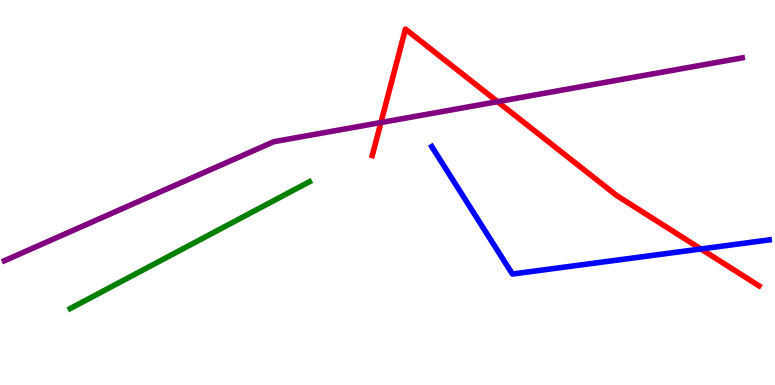[{'lines': ['blue', 'red'], 'intersections': [{'x': 9.04, 'y': 3.53}]}, {'lines': ['green', 'red'], 'intersections': []}, {'lines': ['purple', 'red'], 'intersections': [{'x': 4.92, 'y': 6.82}, {'x': 6.42, 'y': 7.36}]}, {'lines': ['blue', 'green'], 'intersections': []}, {'lines': ['blue', 'purple'], 'intersections': []}, {'lines': ['green', 'purple'], 'intersections': []}]